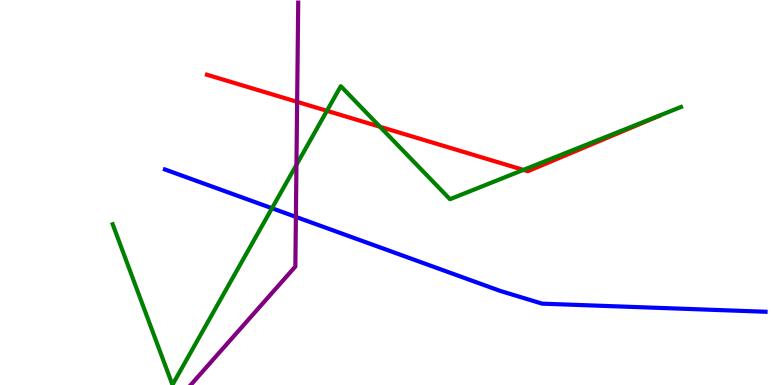[{'lines': ['blue', 'red'], 'intersections': []}, {'lines': ['green', 'red'], 'intersections': [{'x': 4.22, 'y': 7.12}, {'x': 4.9, 'y': 6.71}, {'x': 6.75, 'y': 5.59}]}, {'lines': ['purple', 'red'], 'intersections': [{'x': 3.83, 'y': 7.35}]}, {'lines': ['blue', 'green'], 'intersections': [{'x': 3.51, 'y': 4.59}]}, {'lines': ['blue', 'purple'], 'intersections': [{'x': 3.82, 'y': 4.37}]}, {'lines': ['green', 'purple'], 'intersections': [{'x': 3.83, 'y': 5.72}]}]